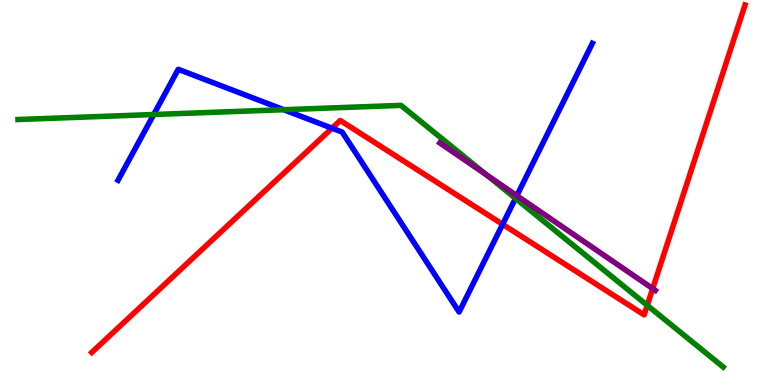[{'lines': ['blue', 'red'], 'intersections': [{'x': 4.28, 'y': 6.67}, {'x': 6.49, 'y': 4.17}]}, {'lines': ['green', 'red'], 'intersections': [{'x': 8.35, 'y': 2.07}]}, {'lines': ['purple', 'red'], 'intersections': [{'x': 8.42, 'y': 2.5}]}, {'lines': ['blue', 'green'], 'intersections': [{'x': 1.98, 'y': 7.03}, {'x': 3.66, 'y': 7.15}, {'x': 6.65, 'y': 4.85}]}, {'lines': ['blue', 'purple'], 'intersections': [{'x': 6.67, 'y': 4.92}]}, {'lines': ['green', 'purple'], 'intersections': [{'x': 6.28, 'y': 5.45}]}]